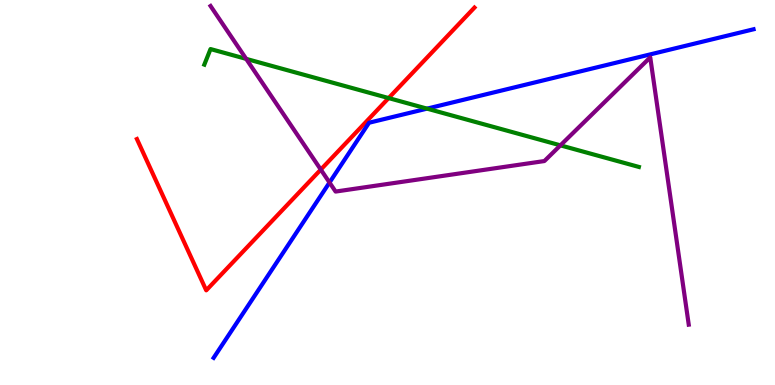[{'lines': ['blue', 'red'], 'intersections': []}, {'lines': ['green', 'red'], 'intersections': [{'x': 5.01, 'y': 7.45}]}, {'lines': ['purple', 'red'], 'intersections': [{'x': 4.14, 'y': 5.6}]}, {'lines': ['blue', 'green'], 'intersections': [{'x': 5.51, 'y': 7.18}]}, {'lines': ['blue', 'purple'], 'intersections': [{'x': 4.25, 'y': 5.26}]}, {'lines': ['green', 'purple'], 'intersections': [{'x': 3.18, 'y': 8.47}, {'x': 7.23, 'y': 6.22}]}]